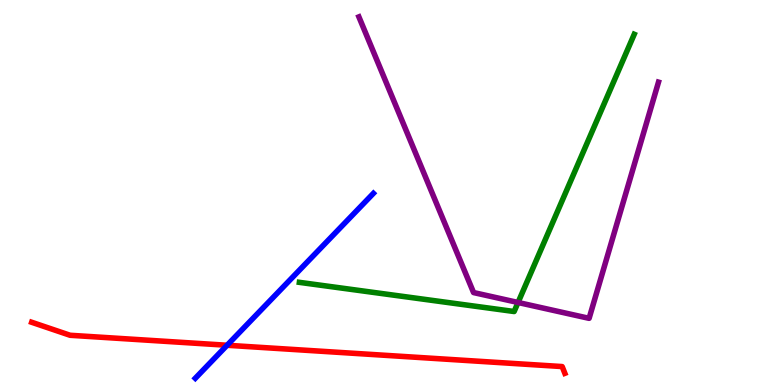[{'lines': ['blue', 'red'], 'intersections': [{'x': 2.93, 'y': 1.03}]}, {'lines': ['green', 'red'], 'intersections': []}, {'lines': ['purple', 'red'], 'intersections': []}, {'lines': ['blue', 'green'], 'intersections': []}, {'lines': ['blue', 'purple'], 'intersections': []}, {'lines': ['green', 'purple'], 'intersections': [{'x': 6.68, 'y': 2.14}]}]